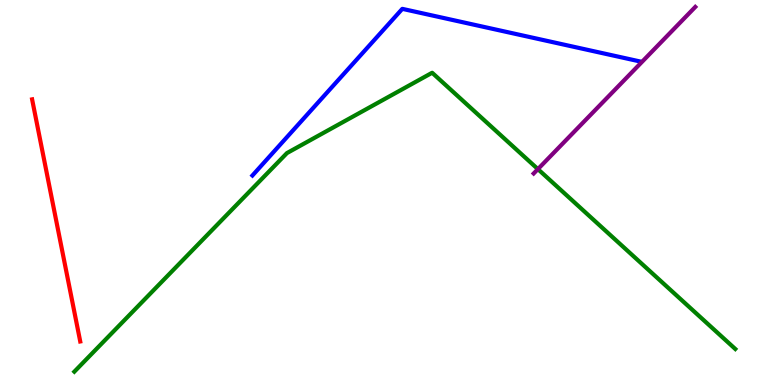[{'lines': ['blue', 'red'], 'intersections': []}, {'lines': ['green', 'red'], 'intersections': []}, {'lines': ['purple', 'red'], 'intersections': []}, {'lines': ['blue', 'green'], 'intersections': []}, {'lines': ['blue', 'purple'], 'intersections': []}, {'lines': ['green', 'purple'], 'intersections': [{'x': 6.94, 'y': 5.61}]}]